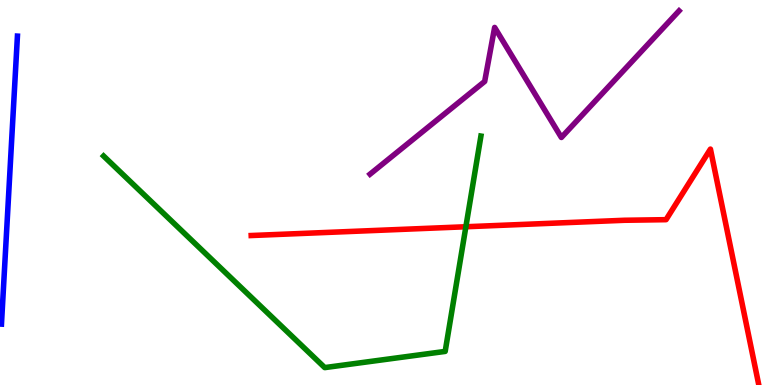[{'lines': ['blue', 'red'], 'intersections': []}, {'lines': ['green', 'red'], 'intersections': [{'x': 6.01, 'y': 4.11}]}, {'lines': ['purple', 'red'], 'intersections': []}, {'lines': ['blue', 'green'], 'intersections': []}, {'lines': ['blue', 'purple'], 'intersections': []}, {'lines': ['green', 'purple'], 'intersections': []}]